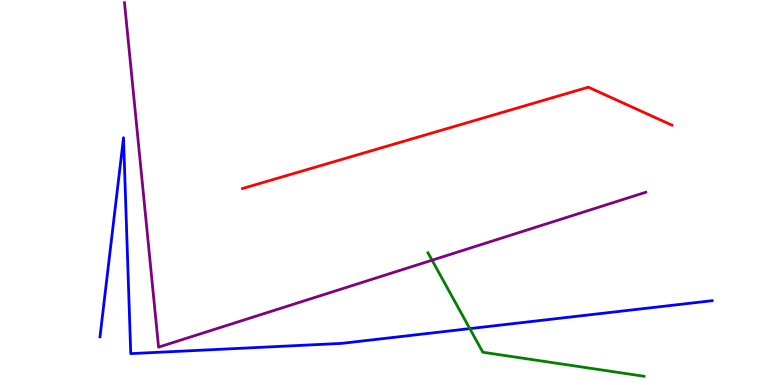[{'lines': ['blue', 'red'], 'intersections': []}, {'lines': ['green', 'red'], 'intersections': []}, {'lines': ['purple', 'red'], 'intersections': []}, {'lines': ['blue', 'green'], 'intersections': [{'x': 6.06, 'y': 1.46}]}, {'lines': ['blue', 'purple'], 'intersections': []}, {'lines': ['green', 'purple'], 'intersections': [{'x': 5.57, 'y': 3.24}]}]